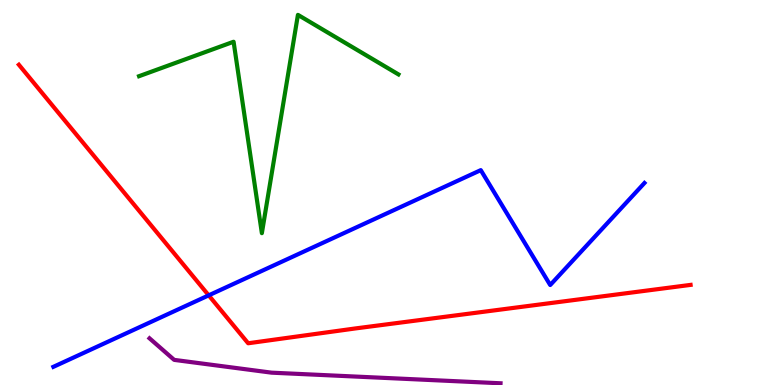[{'lines': ['blue', 'red'], 'intersections': [{'x': 2.69, 'y': 2.33}]}, {'lines': ['green', 'red'], 'intersections': []}, {'lines': ['purple', 'red'], 'intersections': []}, {'lines': ['blue', 'green'], 'intersections': []}, {'lines': ['blue', 'purple'], 'intersections': []}, {'lines': ['green', 'purple'], 'intersections': []}]